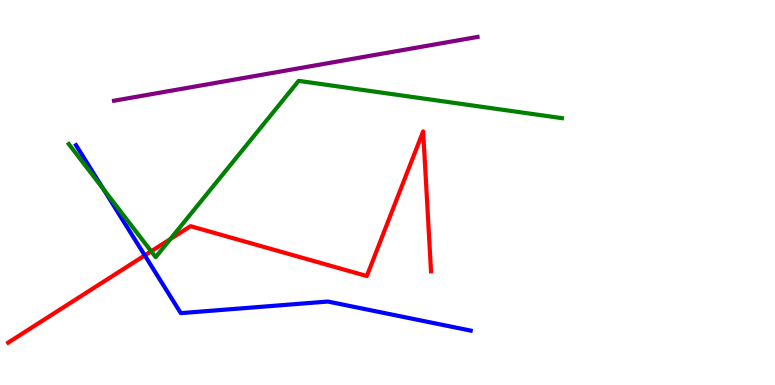[{'lines': ['blue', 'red'], 'intersections': [{'x': 1.87, 'y': 3.37}]}, {'lines': ['green', 'red'], 'intersections': [{'x': 1.95, 'y': 3.47}, {'x': 2.2, 'y': 3.79}]}, {'lines': ['purple', 'red'], 'intersections': []}, {'lines': ['blue', 'green'], 'intersections': [{'x': 1.34, 'y': 5.09}]}, {'lines': ['blue', 'purple'], 'intersections': []}, {'lines': ['green', 'purple'], 'intersections': []}]